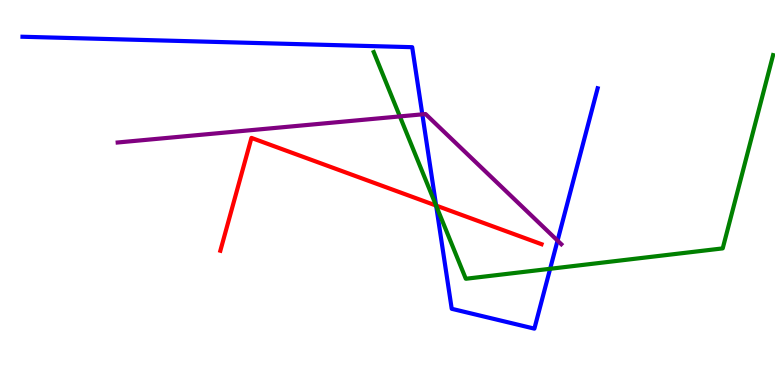[{'lines': ['blue', 'red'], 'intersections': [{'x': 5.63, 'y': 4.66}]}, {'lines': ['green', 'red'], 'intersections': [{'x': 5.63, 'y': 4.66}]}, {'lines': ['purple', 'red'], 'intersections': []}, {'lines': ['blue', 'green'], 'intersections': [{'x': 5.63, 'y': 4.66}, {'x': 7.1, 'y': 3.02}]}, {'lines': ['blue', 'purple'], 'intersections': [{'x': 5.45, 'y': 7.03}, {'x': 7.19, 'y': 3.75}]}, {'lines': ['green', 'purple'], 'intersections': [{'x': 5.16, 'y': 6.98}]}]